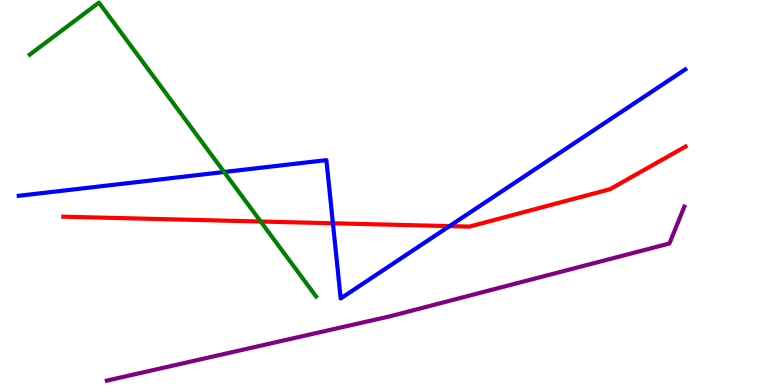[{'lines': ['blue', 'red'], 'intersections': [{'x': 4.3, 'y': 4.2}, {'x': 5.8, 'y': 4.13}]}, {'lines': ['green', 'red'], 'intersections': [{'x': 3.36, 'y': 4.25}]}, {'lines': ['purple', 'red'], 'intersections': []}, {'lines': ['blue', 'green'], 'intersections': [{'x': 2.89, 'y': 5.53}]}, {'lines': ['blue', 'purple'], 'intersections': []}, {'lines': ['green', 'purple'], 'intersections': []}]